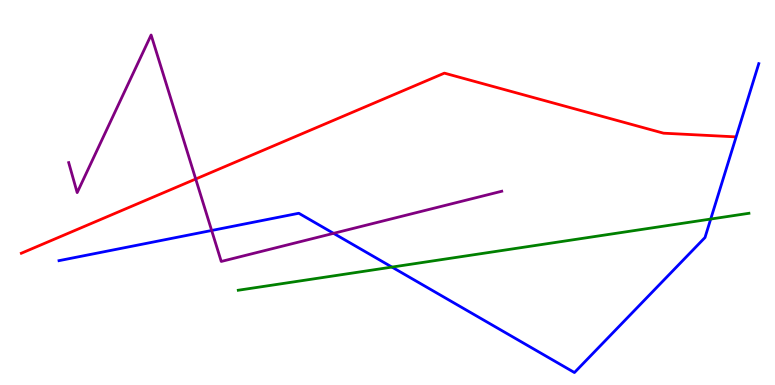[{'lines': ['blue', 'red'], 'intersections': []}, {'lines': ['green', 'red'], 'intersections': []}, {'lines': ['purple', 'red'], 'intersections': [{'x': 2.53, 'y': 5.35}]}, {'lines': ['blue', 'green'], 'intersections': [{'x': 5.06, 'y': 3.06}, {'x': 9.17, 'y': 4.31}]}, {'lines': ['blue', 'purple'], 'intersections': [{'x': 2.73, 'y': 4.01}, {'x': 4.3, 'y': 3.94}]}, {'lines': ['green', 'purple'], 'intersections': []}]